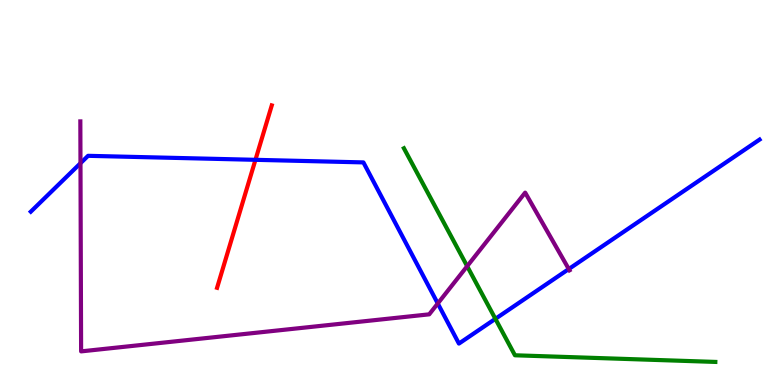[{'lines': ['blue', 'red'], 'intersections': [{'x': 3.3, 'y': 5.85}]}, {'lines': ['green', 'red'], 'intersections': []}, {'lines': ['purple', 'red'], 'intersections': []}, {'lines': ['blue', 'green'], 'intersections': [{'x': 6.39, 'y': 1.72}]}, {'lines': ['blue', 'purple'], 'intersections': [{'x': 1.04, 'y': 5.76}, {'x': 5.65, 'y': 2.12}, {'x': 7.34, 'y': 3.01}]}, {'lines': ['green', 'purple'], 'intersections': [{'x': 6.03, 'y': 3.09}]}]